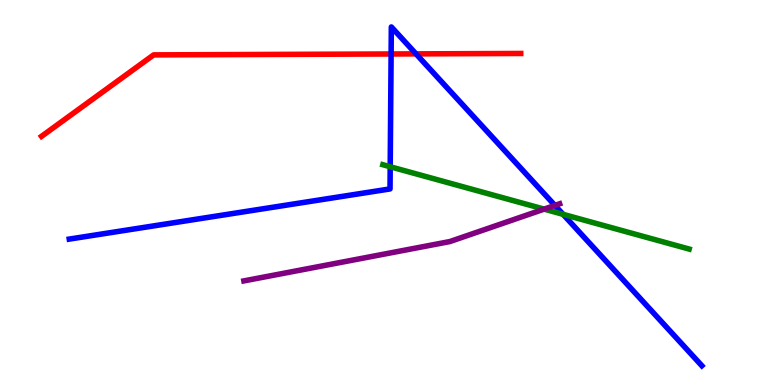[{'lines': ['blue', 'red'], 'intersections': [{'x': 5.05, 'y': 8.6}, {'x': 5.37, 'y': 8.6}]}, {'lines': ['green', 'red'], 'intersections': []}, {'lines': ['purple', 'red'], 'intersections': []}, {'lines': ['blue', 'green'], 'intersections': [{'x': 5.03, 'y': 5.67}, {'x': 7.27, 'y': 4.43}]}, {'lines': ['blue', 'purple'], 'intersections': [{'x': 7.16, 'y': 4.66}]}, {'lines': ['green', 'purple'], 'intersections': [{'x': 7.02, 'y': 4.57}]}]